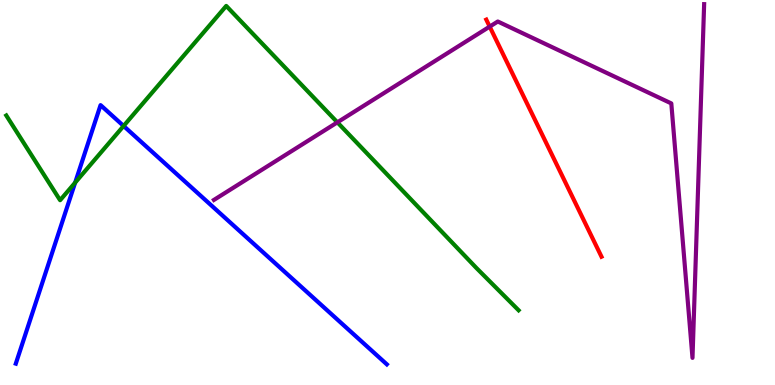[{'lines': ['blue', 'red'], 'intersections': []}, {'lines': ['green', 'red'], 'intersections': []}, {'lines': ['purple', 'red'], 'intersections': [{'x': 6.32, 'y': 9.31}]}, {'lines': ['blue', 'green'], 'intersections': [{'x': 0.97, 'y': 5.26}, {'x': 1.59, 'y': 6.73}]}, {'lines': ['blue', 'purple'], 'intersections': []}, {'lines': ['green', 'purple'], 'intersections': [{'x': 4.35, 'y': 6.82}]}]